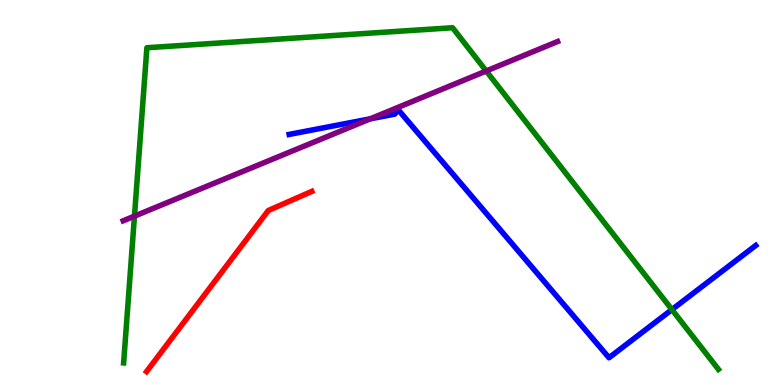[{'lines': ['blue', 'red'], 'intersections': []}, {'lines': ['green', 'red'], 'intersections': []}, {'lines': ['purple', 'red'], 'intersections': []}, {'lines': ['blue', 'green'], 'intersections': [{'x': 8.67, 'y': 1.96}]}, {'lines': ['blue', 'purple'], 'intersections': [{'x': 4.78, 'y': 6.91}]}, {'lines': ['green', 'purple'], 'intersections': [{'x': 1.74, 'y': 4.39}, {'x': 6.27, 'y': 8.16}]}]